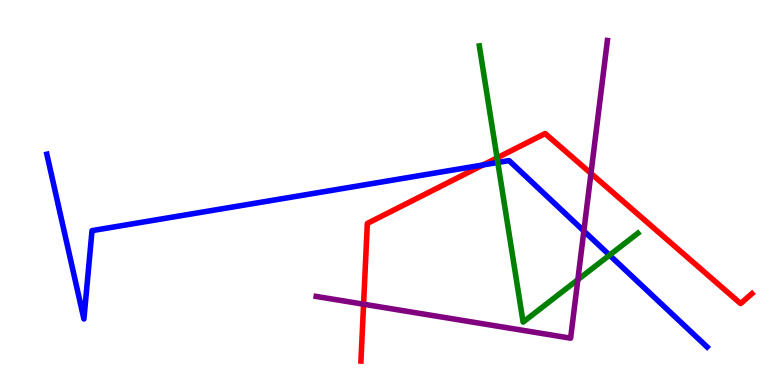[{'lines': ['blue', 'red'], 'intersections': [{'x': 6.23, 'y': 5.72}]}, {'lines': ['green', 'red'], 'intersections': [{'x': 6.41, 'y': 5.9}]}, {'lines': ['purple', 'red'], 'intersections': [{'x': 4.69, 'y': 2.1}, {'x': 7.63, 'y': 5.5}]}, {'lines': ['blue', 'green'], 'intersections': [{'x': 6.42, 'y': 5.78}, {'x': 7.86, 'y': 3.37}]}, {'lines': ['blue', 'purple'], 'intersections': [{'x': 7.53, 'y': 4.0}]}, {'lines': ['green', 'purple'], 'intersections': [{'x': 7.46, 'y': 2.74}]}]